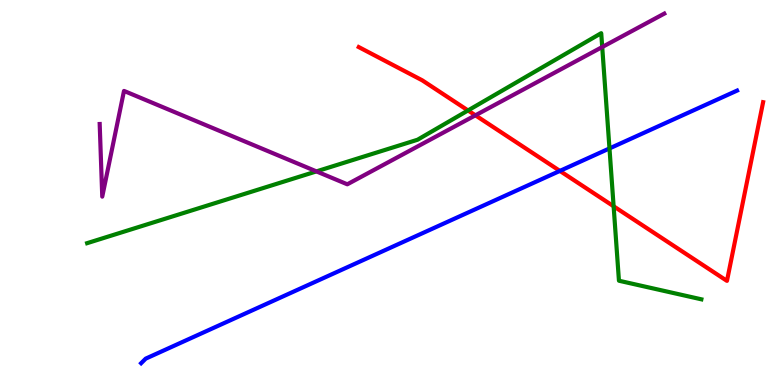[{'lines': ['blue', 'red'], 'intersections': [{'x': 7.22, 'y': 5.56}]}, {'lines': ['green', 'red'], 'intersections': [{'x': 6.04, 'y': 7.13}, {'x': 7.92, 'y': 4.64}]}, {'lines': ['purple', 'red'], 'intersections': [{'x': 6.13, 'y': 7.0}]}, {'lines': ['blue', 'green'], 'intersections': [{'x': 7.86, 'y': 6.14}]}, {'lines': ['blue', 'purple'], 'intersections': []}, {'lines': ['green', 'purple'], 'intersections': [{'x': 4.08, 'y': 5.55}, {'x': 7.77, 'y': 8.78}]}]